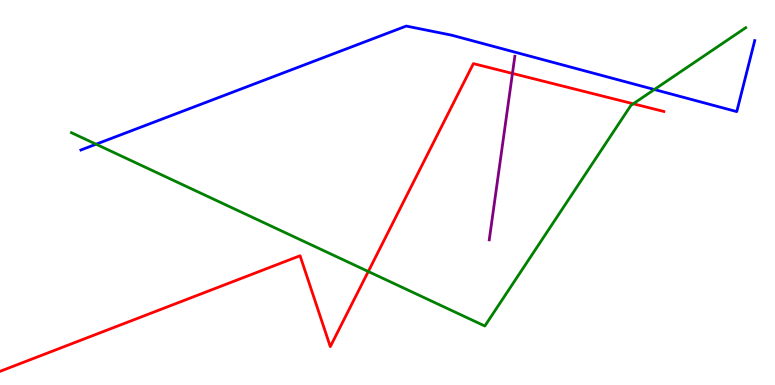[{'lines': ['blue', 'red'], 'intersections': []}, {'lines': ['green', 'red'], 'intersections': [{'x': 4.75, 'y': 2.95}, {'x': 8.17, 'y': 7.3}]}, {'lines': ['purple', 'red'], 'intersections': [{'x': 6.61, 'y': 8.09}]}, {'lines': ['blue', 'green'], 'intersections': [{'x': 1.24, 'y': 6.25}, {'x': 8.44, 'y': 7.67}]}, {'lines': ['blue', 'purple'], 'intersections': []}, {'lines': ['green', 'purple'], 'intersections': []}]